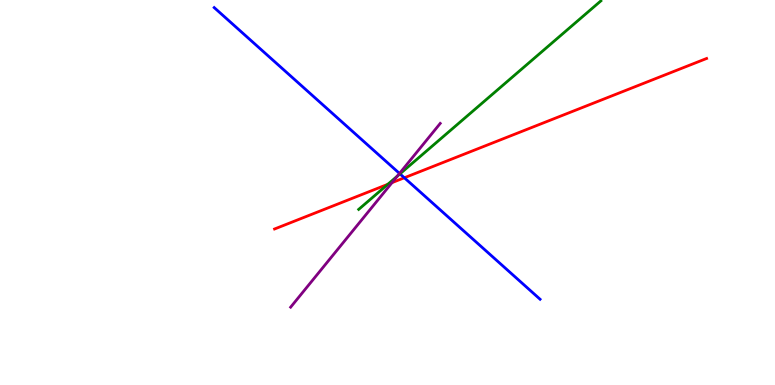[{'lines': ['blue', 'red'], 'intersections': [{'x': 5.22, 'y': 5.38}]}, {'lines': ['green', 'red'], 'intersections': [{'x': 5.0, 'y': 5.21}]}, {'lines': ['purple', 'red'], 'intersections': [{'x': 5.06, 'y': 5.26}]}, {'lines': ['blue', 'green'], 'intersections': [{'x': 5.16, 'y': 5.48}]}, {'lines': ['blue', 'purple'], 'intersections': [{'x': 5.15, 'y': 5.5}]}, {'lines': ['green', 'purple'], 'intersections': [{'x': 5.13, 'y': 5.42}]}]